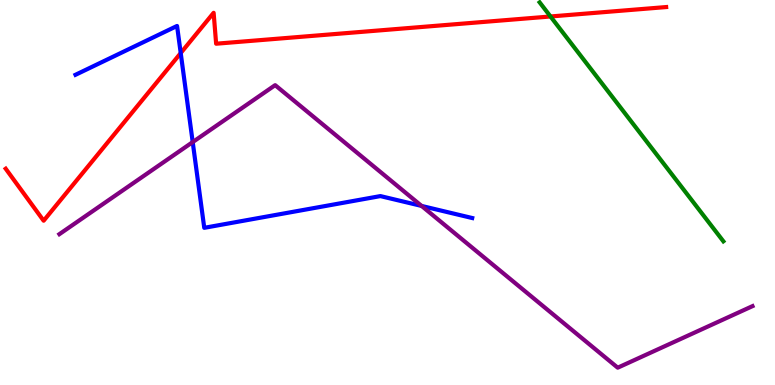[{'lines': ['blue', 'red'], 'intersections': [{'x': 2.33, 'y': 8.62}]}, {'lines': ['green', 'red'], 'intersections': [{'x': 7.1, 'y': 9.57}]}, {'lines': ['purple', 'red'], 'intersections': []}, {'lines': ['blue', 'green'], 'intersections': []}, {'lines': ['blue', 'purple'], 'intersections': [{'x': 2.49, 'y': 6.31}, {'x': 5.44, 'y': 4.65}]}, {'lines': ['green', 'purple'], 'intersections': []}]